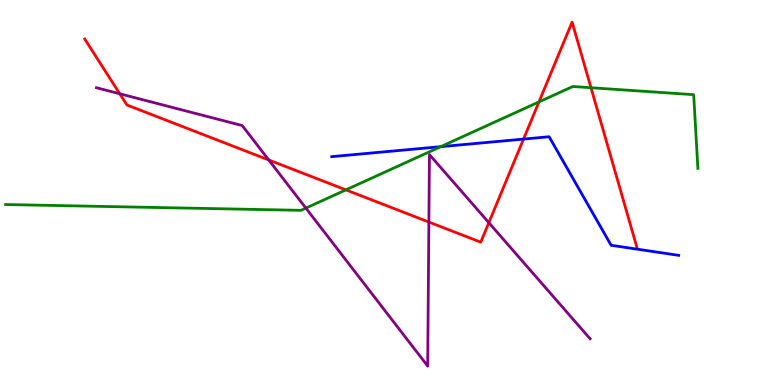[{'lines': ['blue', 'red'], 'intersections': [{'x': 6.76, 'y': 6.39}]}, {'lines': ['green', 'red'], 'intersections': [{'x': 4.46, 'y': 5.07}, {'x': 6.95, 'y': 7.35}, {'x': 7.63, 'y': 7.72}]}, {'lines': ['purple', 'red'], 'intersections': [{'x': 1.55, 'y': 7.56}, {'x': 3.47, 'y': 5.84}, {'x': 5.53, 'y': 4.23}, {'x': 6.31, 'y': 4.22}]}, {'lines': ['blue', 'green'], 'intersections': [{'x': 5.69, 'y': 6.19}]}, {'lines': ['blue', 'purple'], 'intersections': []}, {'lines': ['green', 'purple'], 'intersections': [{'x': 3.95, 'y': 4.59}]}]